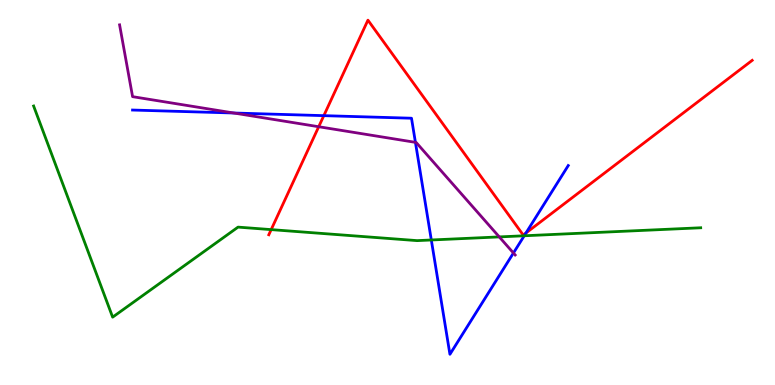[{'lines': ['blue', 'red'], 'intersections': [{'x': 4.18, 'y': 7.0}, {'x': 6.79, 'y': 3.95}]}, {'lines': ['green', 'red'], 'intersections': [{'x': 3.5, 'y': 4.04}]}, {'lines': ['purple', 'red'], 'intersections': [{'x': 4.11, 'y': 6.71}]}, {'lines': ['blue', 'green'], 'intersections': [{'x': 5.57, 'y': 3.77}, {'x': 6.76, 'y': 3.88}]}, {'lines': ['blue', 'purple'], 'intersections': [{'x': 3.02, 'y': 7.06}, {'x': 5.36, 'y': 6.3}, {'x': 6.62, 'y': 3.43}]}, {'lines': ['green', 'purple'], 'intersections': [{'x': 6.44, 'y': 3.85}]}]